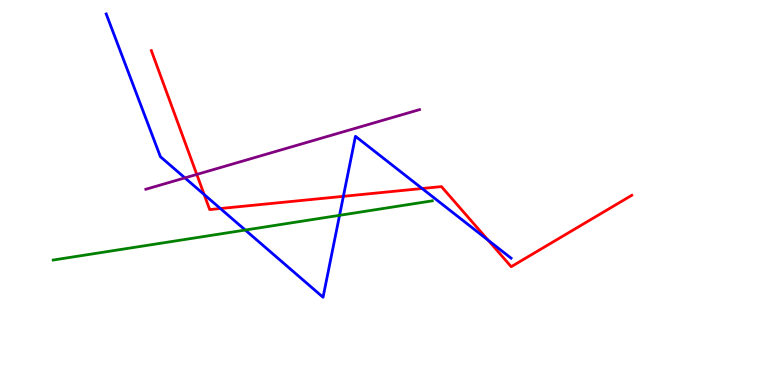[{'lines': ['blue', 'red'], 'intersections': [{'x': 2.63, 'y': 4.95}, {'x': 2.84, 'y': 4.58}, {'x': 4.43, 'y': 4.9}, {'x': 5.45, 'y': 5.1}, {'x': 6.3, 'y': 3.76}]}, {'lines': ['green', 'red'], 'intersections': []}, {'lines': ['purple', 'red'], 'intersections': [{'x': 2.54, 'y': 5.47}]}, {'lines': ['blue', 'green'], 'intersections': [{'x': 3.16, 'y': 4.02}, {'x': 4.38, 'y': 4.41}]}, {'lines': ['blue', 'purple'], 'intersections': [{'x': 2.39, 'y': 5.38}]}, {'lines': ['green', 'purple'], 'intersections': []}]